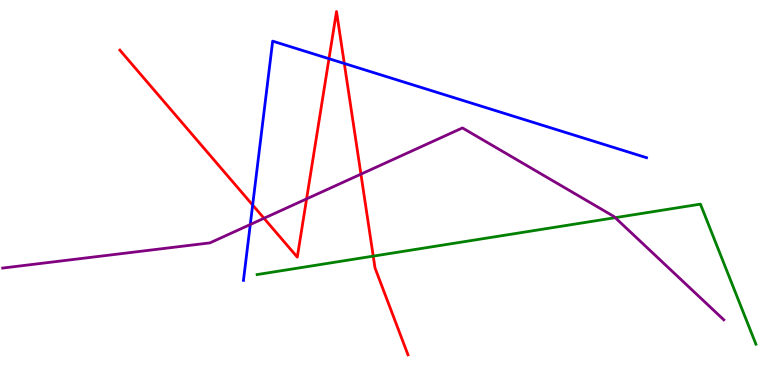[{'lines': ['blue', 'red'], 'intersections': [{'x': 3.26, 'y': 4.67}, {'x': 4.24, 'y': 8.48}, {'x': 4.44, 'y': 8.35}]}, {'lines': ['green', 'red'], 'intersections': [{'x': 4.82, 'y': 3.35}]}, {'lines': ['purple', 'red'], 'intersections': [{'x': 3.41, 'y': 4.33}, {'x': 3.96, 'y': 4.83}, {'x': 4.66, 'y': 5.48}]}, {'lines': ['blue', 'green'], 'intersections': []}, {'lines': ['blue', 'purple'], 'intersections': [{'x': 3.23, 'y': 4.17}]}, {'lines': ['green', 'purple'], 'intersections': [{'x': 7.94, 'y': 4.35}]}]